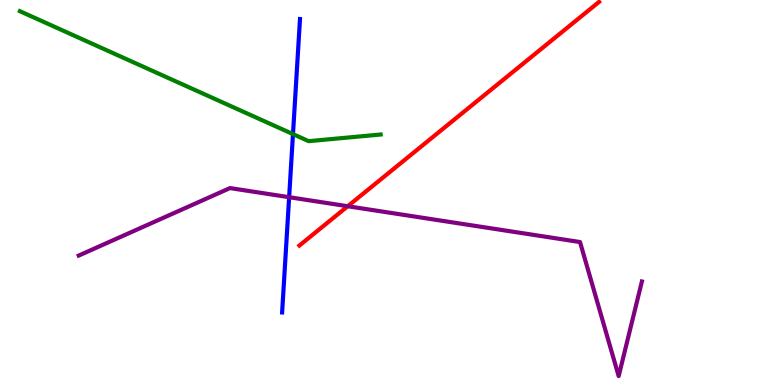[{'lines': ['blue', 'red'], 'intersections': []}, {'lines': ['green', 'red'], 'intersections': []}, {'lines': ['purple', 'red'], 'intersections': [{'x': 4.49, 'y': 4.64}]}, {'lines': ['blue', 'green'], 'intersections': [{'x': 3.78, 'y': 6.52}]}, {'lines': ['blue', 'purple'], 'intersections': [{'x': 3.73, 'y': 4.88}]}, {'lines': ['green', 'purple'], 'intersections': []}]